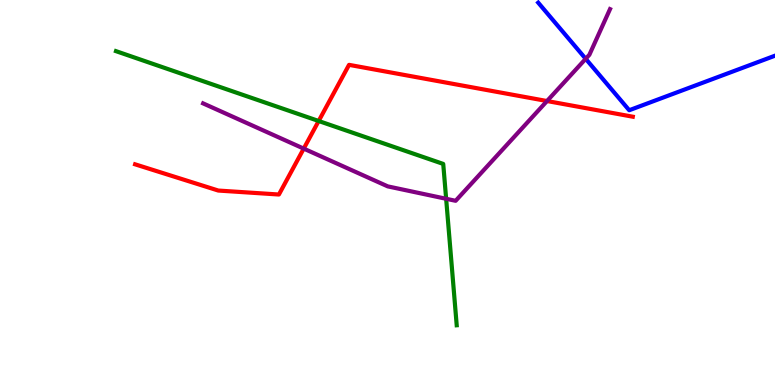[{'lines': ['blue', 'red'], 'intersections': []}, {'lines': ['green', 'red'], 'intersections': [{'x': 4.11, 'y': 6.86}]}, {'lines': ['purple', 'red'], 'intersections': [{'x': 3.92, 'y': 6.14}, {'x': 7.06, 'y': 7.38}]}, {'lines': ['blue', 'green'], 'intersections': []}, {'lines': ['blue', 'purple'], 'intersections': [{'x': 7.56, 'y': 8.47}]}, {'lines': ['green', 'purple'], 'intersections': [{'x': 5.76, 'y': 4.84}]}]